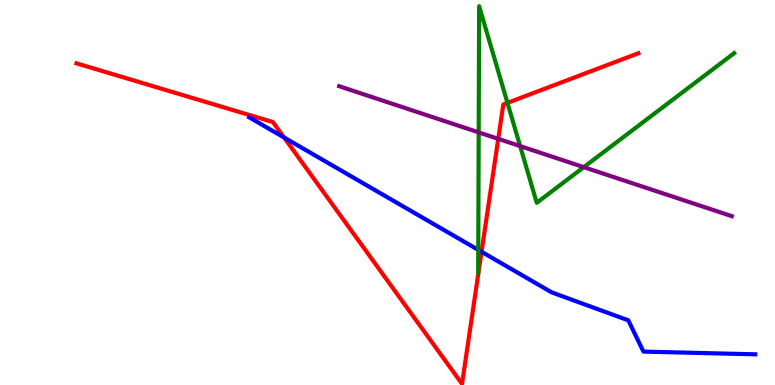[{'lines': ['blue', 'red'], 'intersections': [{'x': 3.67, 'y': 6.43}, {'x': 6.21, 'y': 3.46}]}, {'lines': ['green', 'red'], 'intersections': [{'x': 6.55, 'y': 7.33}]}, {'lines': ['purple', 'red'], 'intersections': [{'x': 6.43, 'y': 6.39}]}, {'lines': ['blue', 'green'], 'intersections': [{'x': 6.17, 'y': 3.51}]}, {'lines': ['blue', 'purple'], 'intersections': []}, {'lines': ['green', 'purple'], 'intersections': [{'x': 6.18, 'y': 6.56}, {'x': 6.71, 'y': 6.21}, {'x': 7.53, 'y': 5.66}]}]